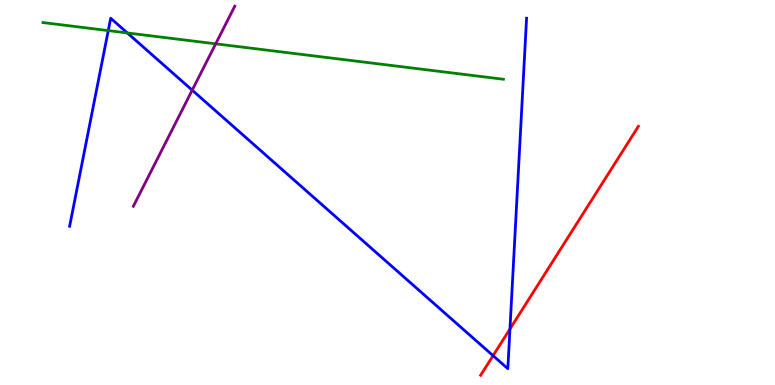[{'lines': ['blue', 'red'], 'intersections': [{'x': 6.36, 'y': 0.762}, {'x': 6.58, 'y': 1.45}]}, {'lines': ['green', 'red'], 'intersections': []}, {'lines': ['purple', 'red'], 'intersections': []}, {'lines': ['blue', 'green'], 'intersections': [{'x': 1.4, 'y': 9.21}, {'x': 1.64, 'y': 9.14}]}, {'lines': ['blue', 'purple'], 'intersections': [{'x': 2.48, 'y': 7.66}]}, {'lines': ['green', 'purple'], 'intersections': [{'x': 2.78, 'y': 8.86}]}]